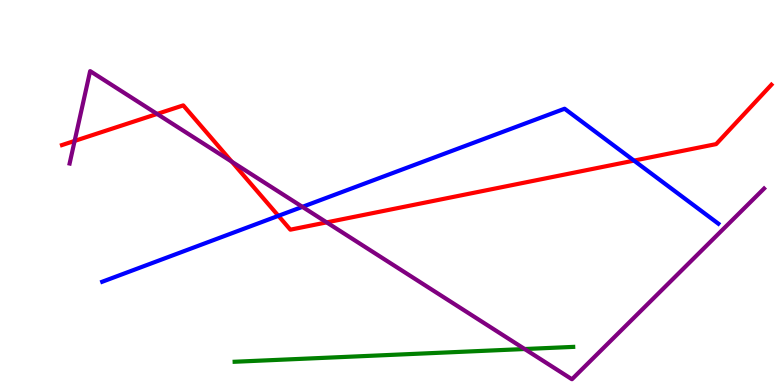[{'lines': ['blue', 'red'], 'intersections': [{'x': 3.59, 'y': 4.39}, {'x': 8.18, 'y': 5.83}]}, {'lines': ['green', 'red'], 'intersections': []}, {'lines': ['purple', 'red'], 'intersections': [{'x': 0.963, 'y': 6.34}, {'x': 2.03, 'y': 7.04}, {'x': 2.99, 'y': 5.8}, {'x': 4.21, 'y': 4.22}]}, {'lines': ['blue', 'green'], 'intersections': []}, {'lines': ['blue', 'purple'], 'intersections': [{'x': 3.9, 'y': 4.63}]}, {'lines': ['green', 'purple'], 'intersections': [{'x': 6.77, 'y': 0.934}]}]